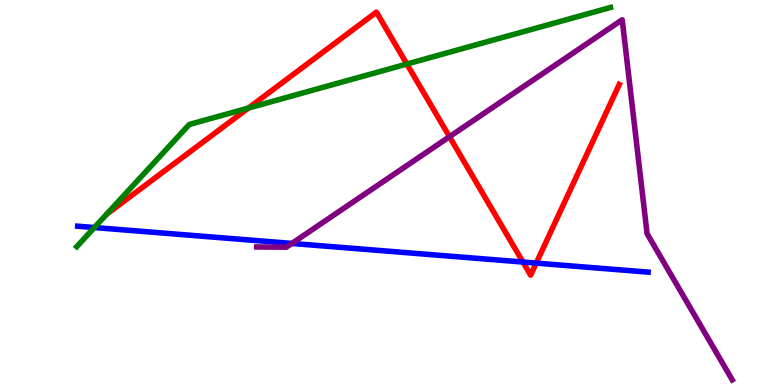[{'lines': ['blue', 'red'], 'intersections': [{'x': 6.75, 'y': 3.19}, {'x': 6.92, 'y': 3.17}]}, {'lines': ['green', 'red'], 'intersections': [{'x': 3.2, 'y': 7.19}, {'x': 5.25, 'y': 8.34}]}, {'lines': ['purple', 'red'], 'intersections': [{'x': 5.8, 'y': 6.45}]}, {'lines': ['blue', 'green'], 'intersections': [{'x': 1.22, 'y': 4.09}]}, {'lines': ['blue', 'purple'], 'intersections': [{'x': 3.77, 'y': 3.68}]}, {'lines': ['green', 'purple'], 'intersections': []}]